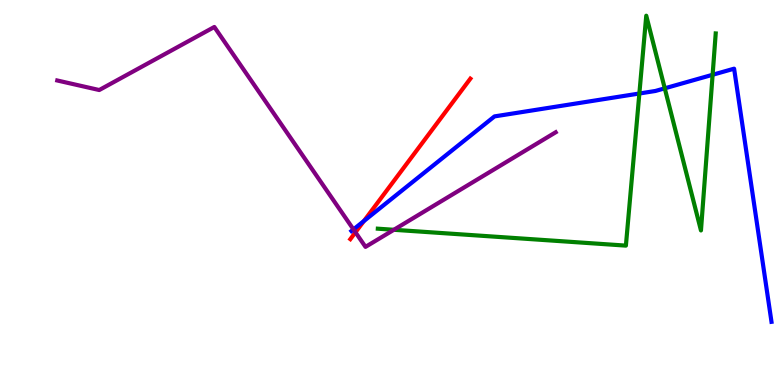[{'lines': ['blue', 'red'], 'intersections': [{'x': 4.7, 'y': 4.26}]}, {'lines': ['green', 'red'], 'intersections': []}, {'lines': ['purple', 'red'], 'intersections': [{'x': 4.59, 'y': 3.97}]}, {'lines': ['blue', 'green'], 'intersections': [{'x': 8.25, 'y': 7.57}, {'x': 8.58, 'y': 7.71}, {'x': 9.2, 'y': 8.06}]}, {'lines': ['blue', 'purple'], 'intersections': [{'x': 4.56, 'y': 4.04}]}, {'lines': ['green', 'purple'], 'intersections': [{'x': 5.08, 'y': 4.03}]}]